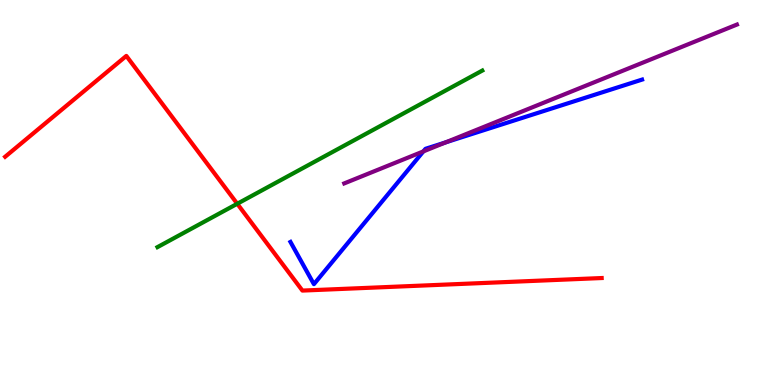[{'lines': ['blue', 'red'], 'intersections': []}, {'lines': ['green', 'red'], 'intersections': [{'x': 3.06, 'y': 4.71}]}, {'lines': ['purple', 'red'], 'intersections': []}, {'lines': ['blue', 'green'], 'intersections': []}, {'lines': ['blue', 'purple'], 'intersections': [{'x': 5.46, 'y': 6.07}, {'x': 5.75, 'y': 6.3}]}, {'lines': ['green', 'purple'], 'intersections': []}]